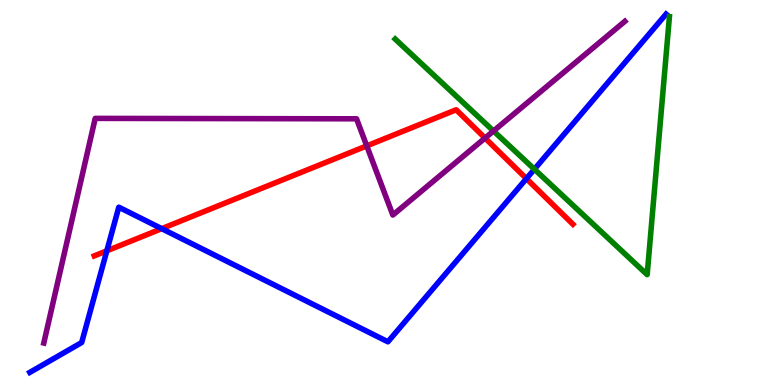[{'lines': ['blue', 'red'], 'intersections': [{'x': 1.38, 'y': 3.49}, {'x': 2.09, 'y': 4.06}, {'x': 6.79, 'y': 5.36}]}, {'lines': ['green', 'red'], 'intersections': []}, {'lines': ['purple', 'red'], 'intersections': [{'x': 4.73, 'y': 6.21}, {'x': 6.26, 'y': 6.41}]}, {'lines': ['blue', 'green'], 'intersections': [{'x': 6.9, 'y': 5.6}]}, {'lines': ['blue', 'purple'], 'intersections': []}, {'lines': ['green', 'purple'], 'intersections': [{'x': 6.37, 'y': 6.6}]}]